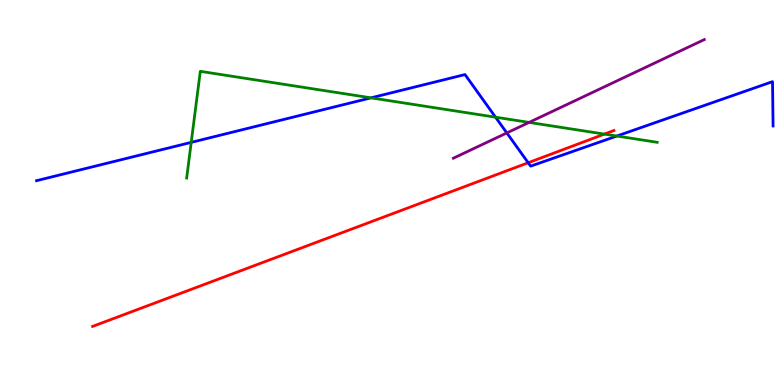[{'lines': ['blue', 'red'], 'intersections': [{'x': 6.82, 'y': 5.77}]}, {'lines': ['green', 'red'], 'intersections': [{'x': 7.8, 'y': 6.52}]}, {'lines': ['purple', 'red'], 'intersections': []}, {'lines': ['blue', 'green'], 'intersections': [{'x': 2.47, 'y': 6.3}, {'x': 4.79, 'y': 7.46}, {'x': 6.39, 'y': 6.96}, {'x': 7.96, 'y': 6.47}]}, {'lines': ['blue', 'purple'], 'intersections': [{'x': 6.54, 'y': 6.55}]}, {'lines': ['green', 'purple'], 'intersections': [{'x': 6.83, 'y': 6.82}]}]